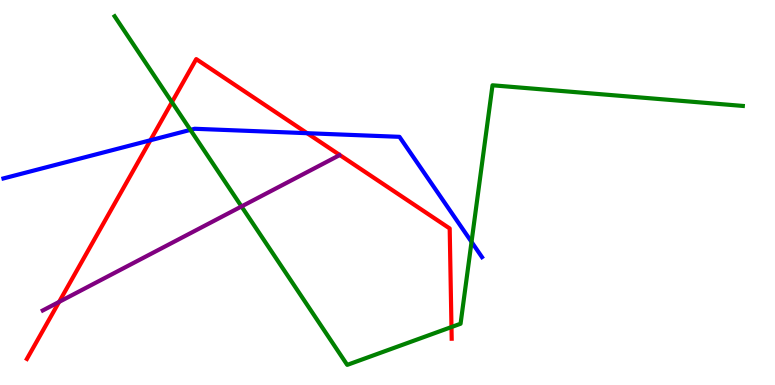[{'lines': ['blue', 'red'], 'intersections': [{'x': 1.94, 'y': 6.36}, {'x': 3.96, 'y': 6.54}]}, {'lines': ['green', 'red'], 'intersections': [{'x': 2.22, 'y': 7.35}, {'x': 5.83, 'y': 1.51}]}, {'lines': ['purple', 'red'], 'intersections': [{'x': 0.763, 'y': 2.16}]}, {'lines': ['blue', 'green'], 'intersections': [{'x': 2.46, 'y': 6.63}, {'x': 6.08, 'y': 3.72}]}, {'lines': ['blue', 'purple'], 'intersections': []}, {'lines': ['green', 'purple'], 'intersections': [{'x': 3.12, 'y': 4.64}]}]